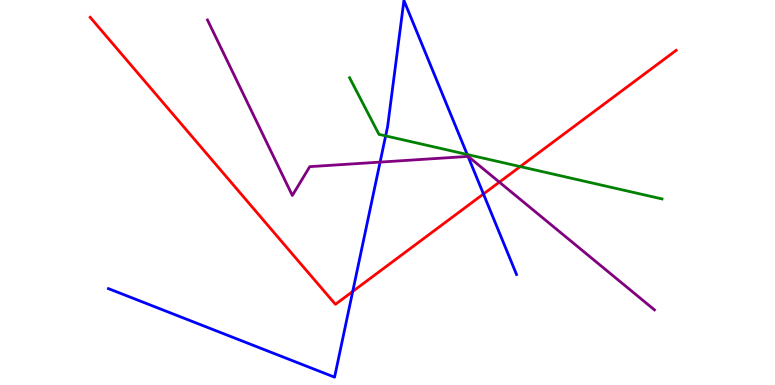[{'lines': ['blue', 'red'], 'intersections': [{'x': 4.55, 'y': 2.43}, {'x': 6.24, 'y': 4.96}]}, {'lines': ['green', 'red'], 'intersections': [{'x': 6.71, 'y': 5.67}]}, {'lines': ['purple', 'red'], 'intersections': [{'x': 6.44, 'y': 5.27}]}, {'lines': ['blue', 'green'], 'intersections': [{'x': 4.98, 'y': 6.47}, {'x': 6.03, 'y': 5.99}]}, {'lines': ['blue', 'purple'], 'intersections': [{'x': 4.9, 'y': 5.79}, {'x': 6.04, 'y': 5.94}]}, {'lines': ['green', 'purple'], 'intersections': []}]